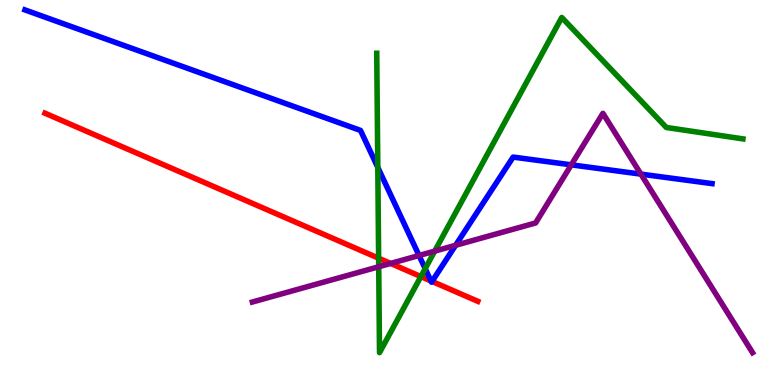[{'lines': ['blue', 'red'], 'intersections': [{'x': 5.56, 'y': 2.7}, {'x': 5.57, 'y': 2.69}]}, {'lines': ['green', 'red'], 'intersections': [{'x': 4.89, 'y': 3.29}, {'x': 5.43, 'y': 2.82}]}, {'lines': ['purple', 'red'], 'intersections': [{'x': 5.04, 'y': 3.16}]}, {'lines': ['blue', 'green'], 'intersections': [{'x': 4.87, 'y': 5.65}, {'x': 5.49, 'y': 3.02}]}, {'lines': ['blue', 'purple'], 'intersections': [{'x': 5.41, 'y': 3.36}, {'x': 5.88, 'y': 3.63}, {'x': 7.37, 'y': 5.72}, {'x': 8.27, 'y': 5.48}]}, {'lines': ['green', 'purple'], 'intersections': [{'x': 4.89, 'y': 3.07}, {'x': 5.61, 'y': 3.48}]}]